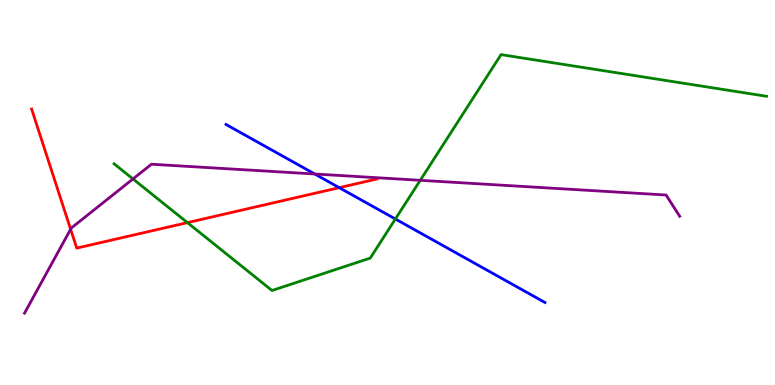[{'lines': ['blue', 'red'], 'intersections': [{'x': 4.38, 'y': 5.13}]}, {'lines': ['green', 'red'], 'intersections': [{'x': 2.42, 'y': 4.22}]}, {'lines': ['purple', 'red'], 'intersections': [{'x': 0.911, 'y': 4.05}]}, {'lines': ['blue', 'green'], 'intersections': [{'x': 5.1, 'y': 4.31}]}, {'lines': ['blue', 'purple'], 'intersections': [{'x': 4.06, 'y': 5.48}]}, {'lines': ['green', 'purple'], 'intersections': [{'x': 1.72, 'y': 5.35}, {'x': 5.42, 'y': 5.32}]}]